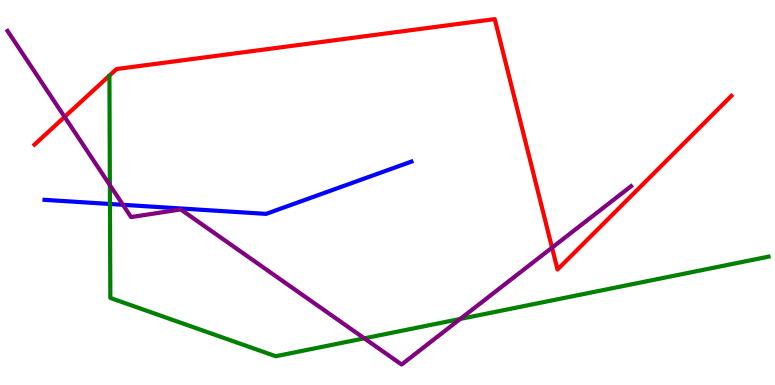[{'lines': ['blue', 'red'], 'intersections': []}, {'lines': ['green', 'red'], 'intersections': []}, {'lines': ['purple', 'red'], 'intersections': [{'x': 0.834, 'y': 6.96}, {'x': 7.12, 'y': 3.57}]}, {'lines': ['blue', 'green'], 'intersections': [{'x': 1.42, 'y': 4.7}]}, {'lines': ['blue', 'purple'], 'intersections': [{'x': 1.59, 'y': 4.68}]}, {'lines': ['green', 'purple'], 'intersections': [{'x': 1.42, 'y': 5.19}, {'x': 4.7, 'y': 1.21}, {'x': 5.94, 'y': 1.72}]}]